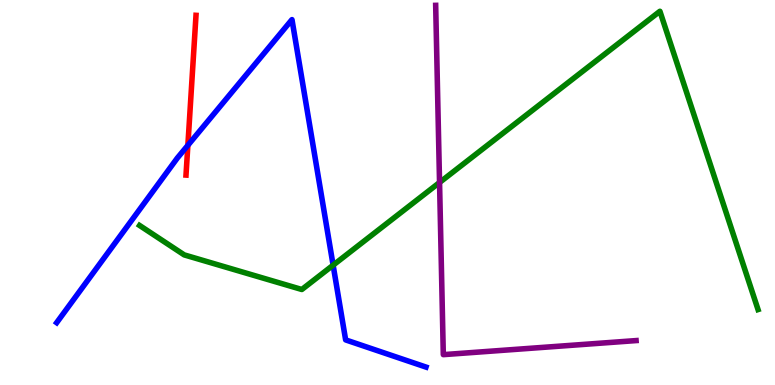[{'lines': ['blue', 'red'], 'intersections': [{'x': 2.42, 'y': 6.23}]}, {'lines': ['green', 'red'], 'intersections': []}, {'lines': ['purple', 'red'], 'intersections': []}, {'lines': ['blue', 'green'], 'intersections': [{'x': 4.3, 'y': 3.11}]}, {'lines': ['blue', 'purple'], 'intersections': []}, {'lines': ['green', 'purple'], 'intersections': [{'x': 5.67, 'y': 5.26}]}]